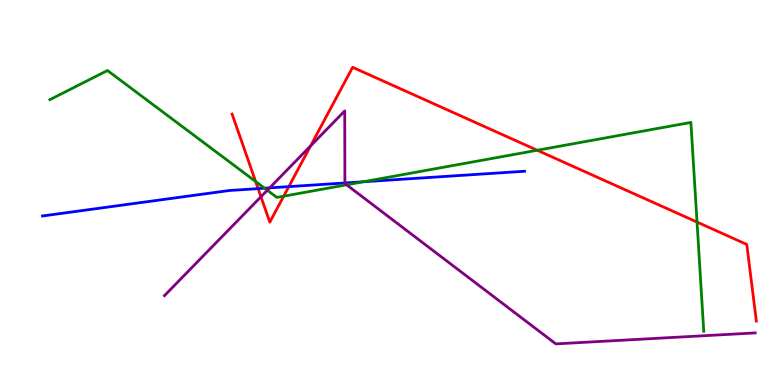[{'lines': ['blue', 'red'], 'intersections': [{'x': 3.33, 'y': 5.1}, {'x': 3.73, 'y': 5.15}]}, {'lines': ['green', 'red'], 'intersections': [{'x': 3.3, 'y': 5.29}, {'x': 3.66, 'y': 4.9}, {'x': 6.93, 'y': 6.1}, {'x': 8.99, 'y': 4.23}]}, {'lines': ['purple', 'red'], 'intersections': [{'x': 3.37, 'y': 4.89}, {'x': 4.01, 'y': 6.21}]}, {'lines': ['blue', 'green'], 'intersections': [{'x': 3.41, 'y': 5.11}, {'x': 4.69, 'y': 5.28}]}, {'lines': ['blue', 'purple'], 'intersections': [{'x': 3.48, 'y': 5.12}, {'x': 4.45, 'y': 5.25}]}, {'lines': ['green', 'purple'], 'intersections': [{'x': 3.45, 'y': 5.06}, {'x': 4.47, 'y': 5.2}]}]